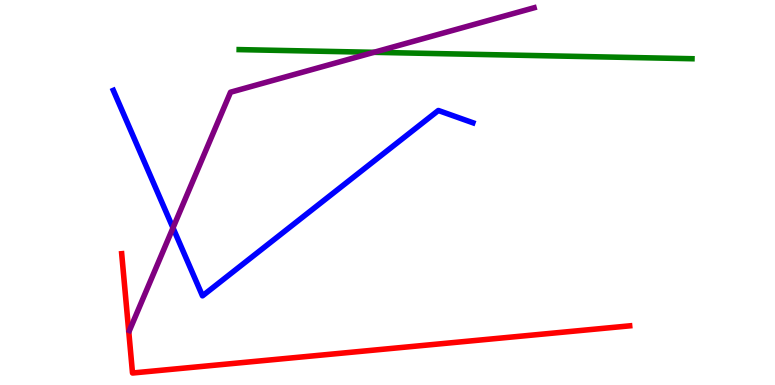[{'lines': ['blue', 'red'], 'intersections': []}, {'lines': ['green', 'red'], 'intersections': []}, {'lines': ['purple', 'red'], 'intersections': []}, {'lines': ['blue', 'green'], 'intersections': []}, {'lines': ['blue', 'purple'], 'intersections': [{'x': 2.23, 'y': 4.08}]}, {'lines': ['green', 'purple'], 'intersections': [{'x': 4.83, 'y': 8.64}]}]